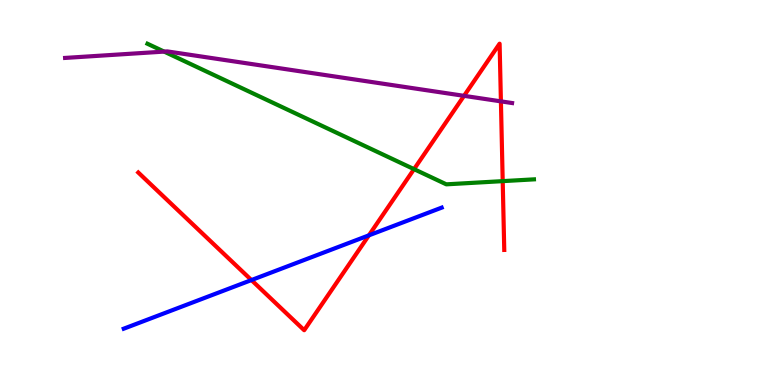[{'lines': ['blue', 'red'], 'intersections': [{'x': 3.24, 'y': 2.73}, {'x': 4.76, 'y': 3.89}]}, {'lines': ['green', 'red'], 'intersections': [{'x': 5.34, 'y': 5.61}, {'x': 6.49, 'y': 5.3}]}, {'lines': ['purple', 'red'], 'intersections': [{'x': 5.99, 'y': 7.51}, {'x': 6.46, 'y': 7.37}]}, {'lines': ['blue', 'green'], 'intersections': []}, {'lines': ['blue', 'purple'], 'intersections': []}, {'lines': ['green', 'purple'], 'intersections': [{'x': 2.12, 'y': 8.66}]}]